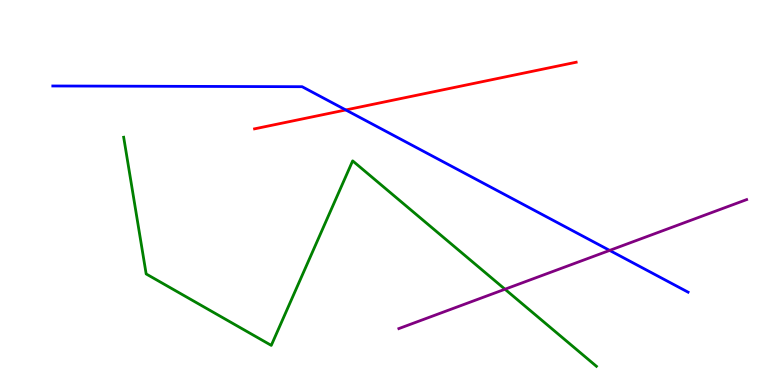[{'lines': ['blue', 'red'], 'intersections': [{'x': 4.46, 'y': 7.14}]}, {'lines': ['green', 'red'], 'intersections': []}, {'lines': ['purple', 'red'], 'intersections': []}, {'lines': ['blue', 'green'], 'intersections': []}, {'lines': ['blue', 'purple'], 'intersections': [{'x': 7.87, 'y': 3.5}]}, {'lines': ['green', 'purple'], 'intersections': [{'x': 6.52, 'y': 2.49}]}]